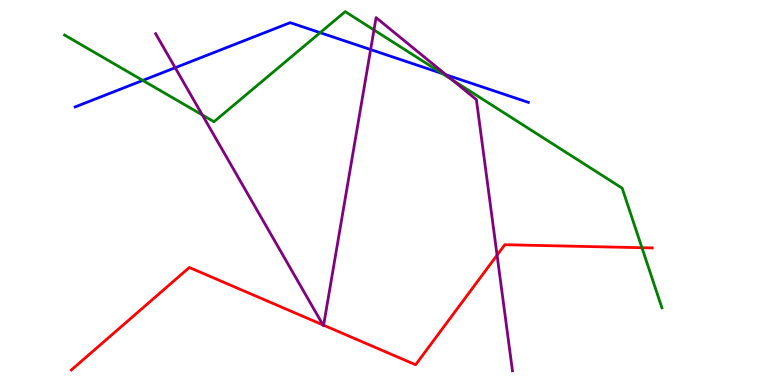[{'lines': ['blue', 'red'], 'intersections': []}, {'lines': ['green', 'red'], 'intersections': [{'x': 8.28, 'y': 3.57}]}, {'lines': ['purple', 'red'], 'intersections': [{'x': 4.17, 'y': 1.56}, {'x': 4.18, 'y': 1.55}, {'x': 6.41, 'y': 3.37}]}, {'lines': ['blue', 'green'], 'intersections': [{'x': 1.84, 'y': 7.91}, {'x': 4.13, 'y': 9.15}, {'x': 5.71, 'y': 8.09}]}, {'lines': ['blue', 'purple'], 'intersections': [{'x': 2.26, 'y': 8.24}, {'x': 4.78, 'y': 8.71}, {'x': 5.76, 'y': 8.06}]}, {'lines': ['green', 'purple'], 'intersections': [{'x': 2.61, 'y': 7.01}, {'x': 4.83, 'y': 9.22}, {'x': 5.83, 'y': 7.93}]}]